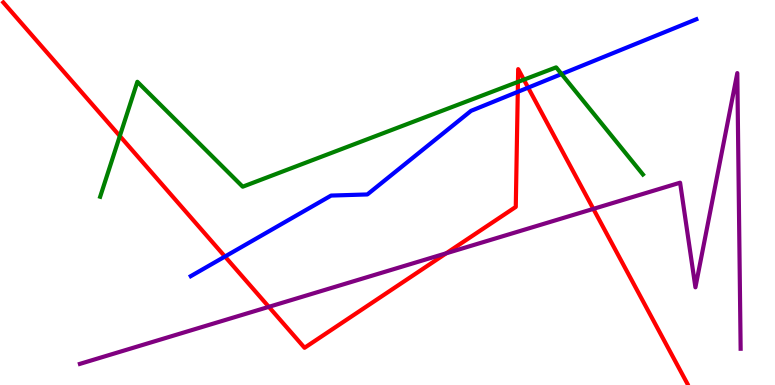[{'lines': ['blue', 'red'], 'intersections': [{'x': 2.9, 'y': 3.34}, {'x': 6.68, 'y': 7.61}, {'x': 6.81, 'y': 7.72}]}, {'lines': ['green', 'red'], 'intersections': [{'x': 1.55, 'y': 6.47}, {'x': 6.68, 'y': 7.87}, {'x': 6.76, 'y': 7.93}]}, {'lines': ['purple', 'red'], 'intersections': [{'x': 3.47, 'y': 2.03}, {'x': 5.76, 'y': 3.42}, {'x': 7.66, 'y': 4.57}]}, {'lines': ['blue', 'green'], 'intersections': [{'x': 7.25, 'y': 8.08}]}, {'lines': ['blue', 'purple'], 'intersections': []}, {'lines': ['green', 'purple'], 'intersections': []}]